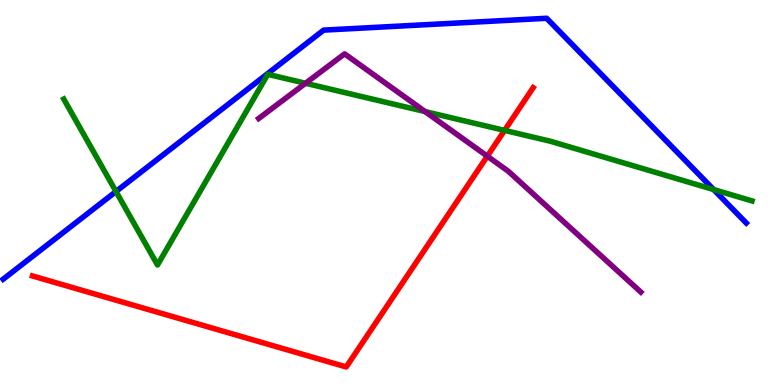[{'lines': ['blue', 'red'], 'intersections': []}, {'lines': ['green', 'red'], 'intersections': [{'x': 6.51, 'y': 6.61}]}, {'lines': ['purple', 'red'], 'intersections': [{'x': 6.29, 'y': 5.94}]}, {'lines': ['blue', 'green'], 'intersections': [{'x': 1.5, 'y': 5.03}, {'x': 9.21, 'y': 5.08}]}, {'lines': ['blue', 'purple'], 'intersections': []}, {'lines': ['green', 'purple'], 'intersections': [{'x': 3.94, 'y': 7.84}, {'x': 5.49, 'y': 7.1}]}]